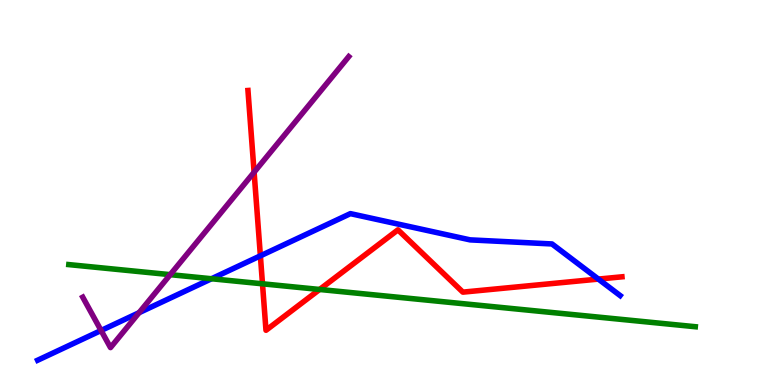[{'lines': ['blue', 'red'], 'intersections': [{'x': 3.36, 'y': 3.35}, {'x': 7.72, 'y': 2.75}]}, {'lines': ['green', 'red'], 'intersections': [{'x': 3.39, 'y': 2.63}, {'x': 4.12, 'y': 2.48}]}, {'lines': ['purple', 'red'], 'intersections': [{'x': 3.28, 'y': 5.53}]}, {'lines': ['blue', 'green'], 'intersections': [{'x': 2.73, 'y': 2.76}]}, {'lines': ['blue', 'purple'], 'intersections': [{'x': 1.3, 'y': 1.42}, {'x': 1.79, 'y': 1.88}]}, {'lines': ['green', 'purple'], 'intersections': [{'x': 2.2, 'y': 2.87}]}]